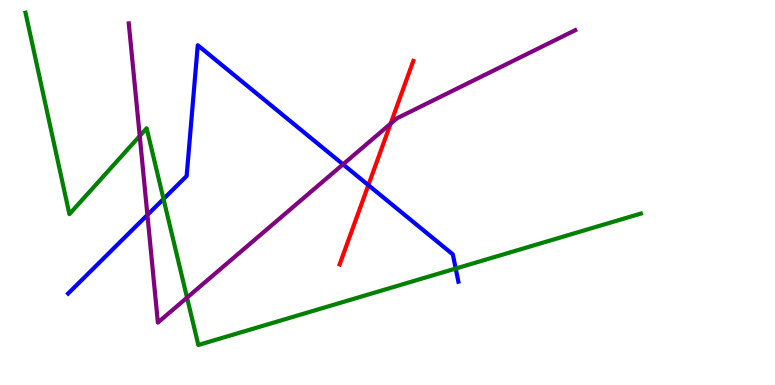[{'lines': ['blue', 'red'], 'intersections': [{'x': 4.75, 'y': 5.19}]}, {'lines': ['green', 'red'], 'intersections': []}, {'lines': ['purple', 'red'], 'intersections': [{'x': 5.04, 'y': 6.79}]}, {'lines': ['blue', 'green'], 'intersections': [{'x': 2.11, 'y': 4.83}, {'x': 5.88, 'y': 3.02}]}, {'lines': ['blue', 'purple'], 'intersections': [{'x': 1.9, 'y': 4.42}, {'x': 4.43, 'y': 5.73}]}, {'lines': ['green', 'purple'], 'intersections': [{'x': 1.8, 'y': 6.47}, {'x': 2.41, 'y': 2.27}]}]